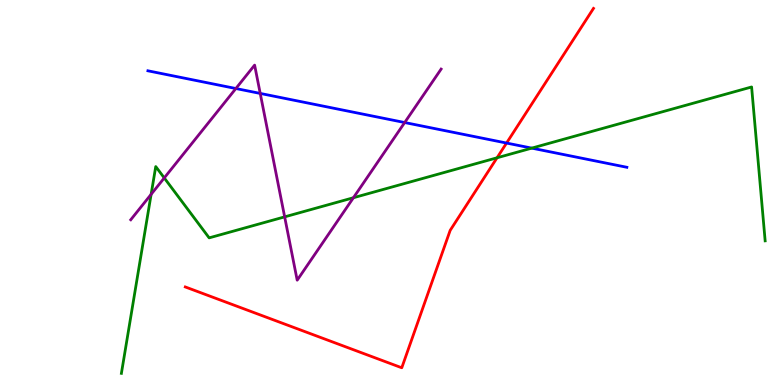[{'lines': ['blue', 'red'], 'intersections': [{'x': 6.54, 'y': 6.28}]}, {'lines': ['green', 'red'], 'intersections': [{'x': 6.41, 'y': 5.9}]}, {'lines': ['purple', 'red'], 'intersections': []}, {'lines': ['blue', 'green'], 'intersections': [{'x': 6.86, 'y': 6.15}]}, {'lines': ['blue', 'purple'], 'intersections': [{'x': 3.04, 'y': 7.7}, {'x': 3.36, 'y': 7.57}, {'x': 5.22, 'y': 6.82}]}, {'lines': ['green', 'purple'], 'intersections': [{'x': 1.95, 'y': 4.95}, {'x': 2.12, 'y': 5.38}, {'x': 3.67, 'y': 4.37}, {'x': 4.56, 'y': 4.86}]}]